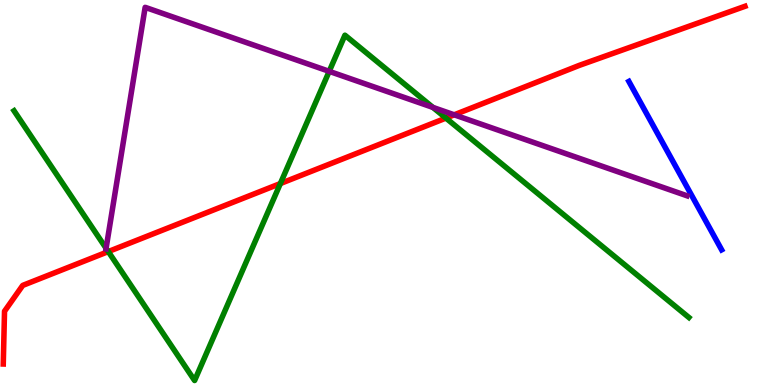[{'lines': ['blue', 'red'], 'intersections': []}, {'lines': ['green', 'red'], 'intersections': [{'x': 1.4, 'y': 3.47}, {'x': 3.62, 'y': 5.23}, {'x': 5.75, 'y': 6.93}]}, {'lines': ['purple', 'red'], 'intersections': [{'x': 5.86, 'y': 7.02}]}, {'lines': ['blue', 'green'], 'intersections': []}, {'lines': ['blue', 'purple'], 'intersections': []}, {'lines': ['green', 'purple'], 'intersections': [{'x': 1.37, 'y': 3.55}, {'x': 4.25, 'y': 8.15}, {'x': 5.59, 'y': 7.21}]}]